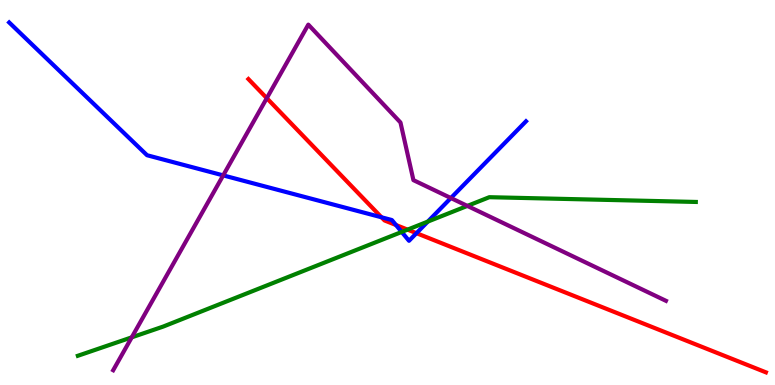[{'lines': ['blue', 'red'], 'intersections': [{'x': 4.92, 'y': 4.36}, {'x': 5.11, 'y': 4.16}, {'x': 5.37, 'y': 3.94}]}, {'lines': ['green', 'red'], 'intersections': [{'x': 5.26, 'y': 4.04}]}, {'lines': ['purple', 'red'], 'intersections': [{'x': 3.44, 'y': 7.45}]}, {'lines': ['blue', 'green'], 'intersections': [{'x': 5.18, 'y': 3.98}, {'x': 5.52, 'y': 4.24}]}, {'lines': ['blue', 'purple'], 'intersections': [{'x': 2.88, 'y': 5.44}, {'x': 5.82, 'y': 4.86}]}, {'lines': ['green', 'purple'], 'intersections': [{'x': 1.7, 'y': 1.24}, {'x': 6.03, 'y': 4.65}]}]